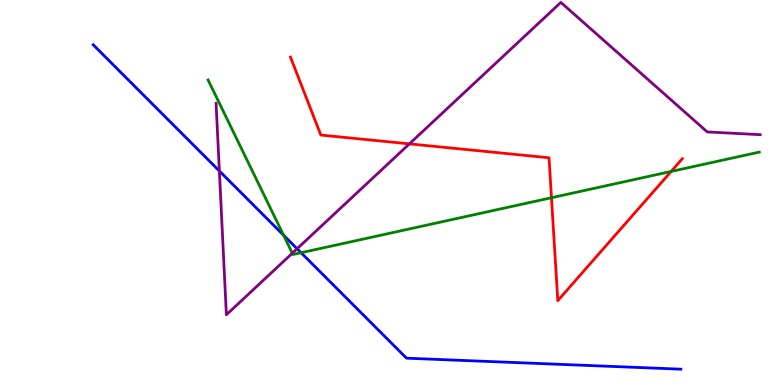[{'lines': ['blue', 'red'], 'intersections': []}, {'lines': ['green', 'red'], 'intersections': [{'x': 7.12, 'y': 4.86}, {'x': 8.66, 'y': 5.55}]}, {'lines': ['purple', 'red'], 'intersections': [{'x': 5.28, 'y': 6.26}]}, {'lines': ['blue', 'green'], 'intersections': [{'x': 3.66, 'y': 3.89}, {'x': 3.89, 'y': 3.44}]}, {'lines': ['blue', 'purple'], 'intersections': [{'x': 2.83, 'y': 5.56}, {'x': 3.83, 'y': 3.54}]}, {'lines': ['green', 'purple'], 'intersections': [{'x': 3.77, 'y': 3.42}]}]